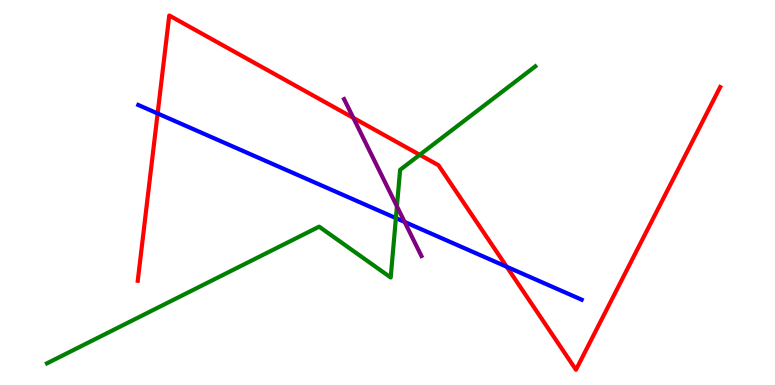[{'lines': ['blue', 'red'], 'intersections': [{'x': 2.03, 'y': 7.05}, {'x': 6.54, 'y': 3.07}]}, {'lines': ['green', 'red'], 'intersections': [{'x': 5.42, 'y': 5.98}]}, {'lines': ['purple', 'red'], 'intersections': [{'x': 4.56, 'y': 6.94}]}, {'lines': ['blue', 'green'], 'intersections': [{'x': 5.11, 'y': 4.34}]}, {'lines': ['blue', 'purple'], 'intersections': [{'x': 5.22, 'y': 4.24}]}, {'lines': ['green', 'purple'], 'intersections': [{'x': 5.12, 'y': 4.64}]}]